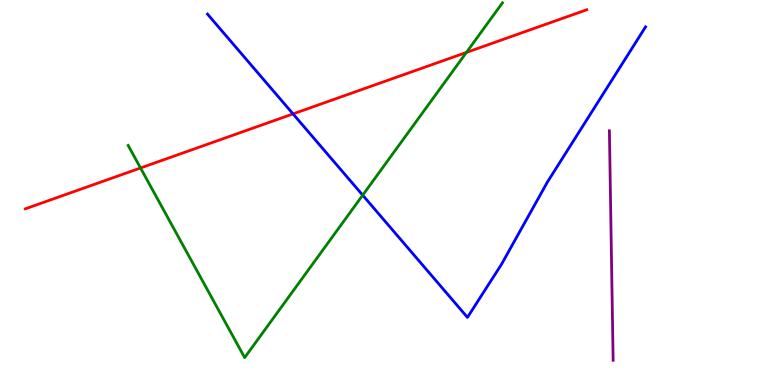[{'lines': ['blue', 'red'], 'intersections': [{'x': 3.78, 'y': 7.04}]}, {'lines': ['green', 'red'], 'intersections': [{'x': 1.81, 'y': 5.64}, {'x': 6.02, 'y': 8.64}]}, {'lines': ['purple', 'red'], 'intersections': []}, {'lines': ['blue', 'green'], 'intersections': [{'x': 4.68, 'y': 4.93}]}, {'lines': ['blue', 'purple'], 'intersections': []}, {'lines': ['green', 'purple'], 'intersections': []}]